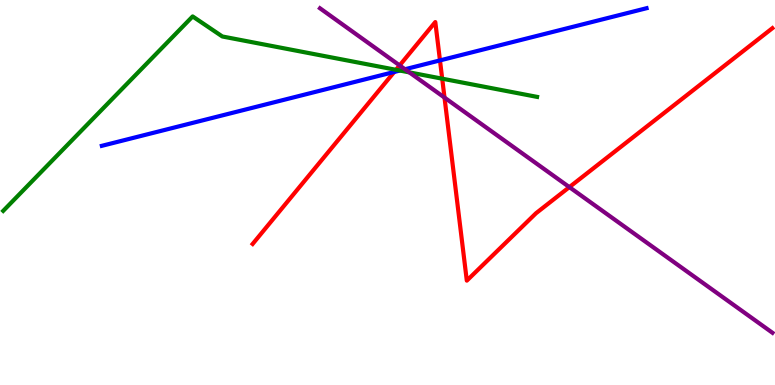[{'lines': ['blue', 'red'], 'intersections': [{'x': 5.09, 'y': 8.13}, {'x': 5.68, 'y': 8.43}]}, {'lines': ['green', 'red'], 'intersections': [{'x': 5.11, 'y': 8.19}, {'x': 5.71, 'y': 7.96}]}, {'lines': ['purple', 'red'], 'intersections': [{'x': 5.16, 'y': 8.3}, {'x': 5.74, 'y': 7.47}, {'x': 7.35, 'y': 5.14}]}, {'lines': ['blue', 'green'], 'intersections': [{'x': 5.16, 'y': 8.17}]}, {'lines': ['blue', 'purple'], 'intersections': [{'x': 5.23, 'y': 8.2}]}, {'lines': ['green', 'purple'], 'intersections': [{'x': 5.28, 'y': 8.12}]}]